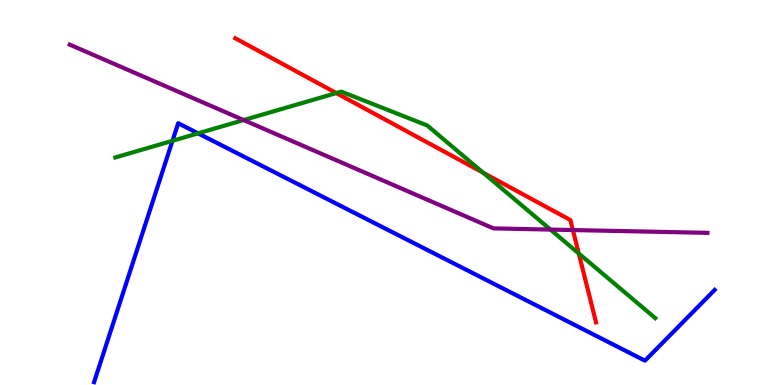[{'lines': ['blue', 'red'], 'intersections': []}, {'lines': ['green', 'red'], 'intersections': [{'x': 4.34, 'y': 7.58}, {'x': 6.23, 'y': 5.51}, {'x': 7.47, 'y': 3.42}]}, {'lines': ['purple', 'red'], 'intersections': [{'x': 7.39, 'y': 4.02}]}, {'lines': ['blue', 'green'], 'intersections': [{'x': 2.23, 'y': 6.34}, {'x': 2.56, 'y': 6.54}]}, {'lines': ['blue', 'purple'], 'intersections': []}, {'lines': ['green', 'purple'], 'intersections': [{'x': 3.14, 'y': 6.88}, {'x': 7.1, 'y': 4.04}]}]